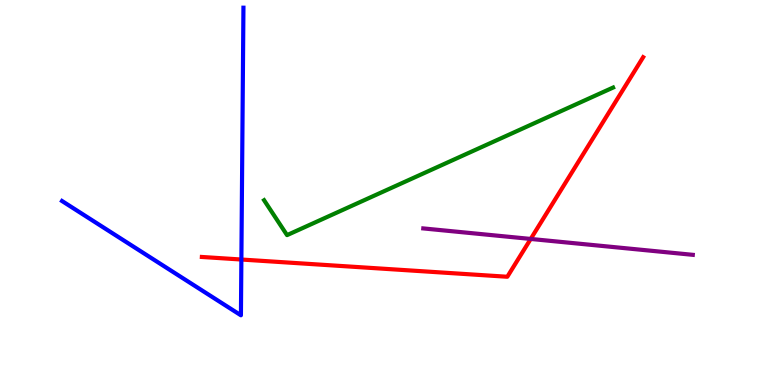[{'lines': ['blue', 'red'], 'intersections': [{'x': 3.11, 'y': 3.26}]}, {'lines': ['green', 'red'], 'intersections': []}, {'lines': ['purple', 'red'], 'intersections': [{'x': 6.85, 'y': 3.79}]}, {'lines': ['blue', 'green'], 'intersections': []}, {'lines': ['blue', 'purple'], 'intersections': []}, {'lines': ['green', 'purple'], 'intersections': []}]